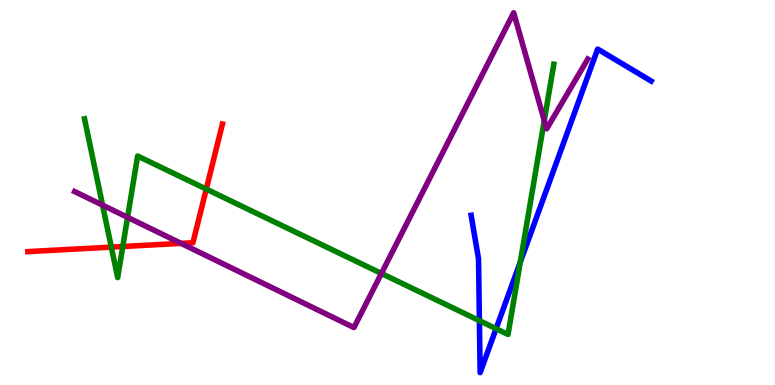[{'lines': ['blue', 'red'], 'intersections': []}, {'lines': ['green', 'red'], 'intersections': [{'x': 1.44, 'y': 3.58}, {'x': 1.58, 'y': 3.6}, {'x': 2.66, 'y': 5.09}]}, {'lines': ['purple', 'red'], 'intersections': [{'x': 2.34, 'y': 3.68}]}, {'lines': ['blue', 'green'], 'intersections': [{'x': 6.19, 'y': 1.67}, {'x': 6.4, 'y': 1.46}, {'x': 6.71, 'y': 3.19}]}, {'lines': ['blue', 'purple'], 'intersections': []}, {'lines': ['green', 'purple'], 'intersections': [{'x': 1.32, 'y': 4.67}, {'x': 1.65, 'y': 4.36}, {'x': 4.92, 'y': 2.9}, {'x': 7.02, 'y': 6.87}]}]